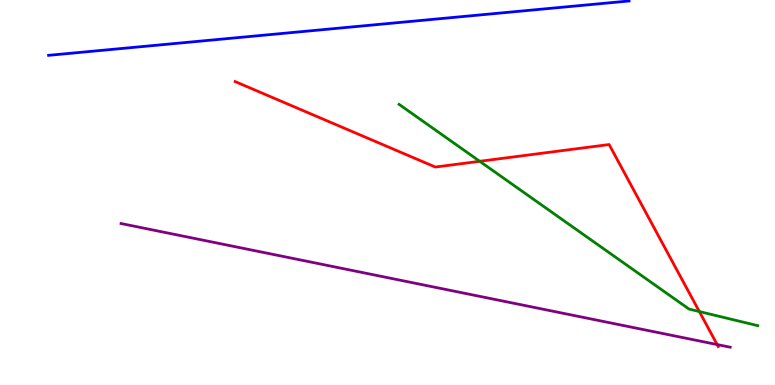[{'lines': ['blue', 'red'], 'intersections': []}, {'lines': ['green', 'red'], 'intersections': [{'x': 6.19, 'y': 5.81}, {'x': 9.02, 'y': 1.91}]}, {'lines': ['purple', 'red'], 'intersections': [{'x': 9.25, 'y': 1.05}]}, {'lines': ['blue', 'green'], 'intersections': []}, {'lines': ['blue', 'purple'], 'intersections': []}, {'lines': ['green', 'purple'], 'intersections': []}]